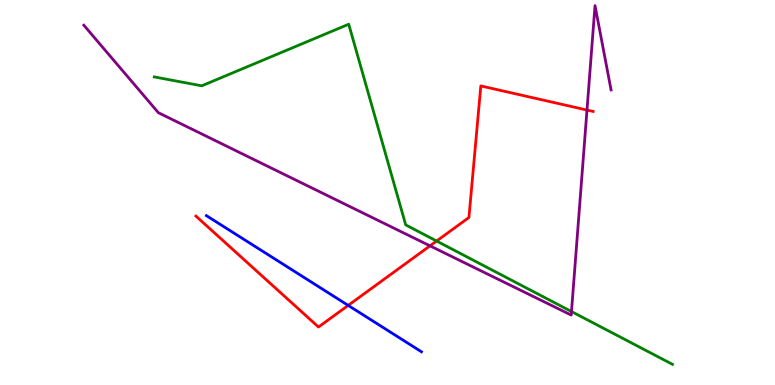[{'lines': ['blue', 'red'], 'intersections': [{'x': 4.49, 'y': 2.07}]}, {'lines': ['green', 'red'], 'intersections': [{'x': 5.63, 'y': 3.74}]}, {'lines': ['purple', 'red'], 'intersections': [{'x': 5.55, 'y': 3.61}, {'x': 7.57, 'y': 7.14}]}, {'lines': ['blue', 'green'], 'intersections': []}, {'lines': ['blue', 'purple'], 'intersections': []}, {'lines': ['green', 'purple'], 'intersections': [{'x': 7.37, 'y': 1.91}]}]